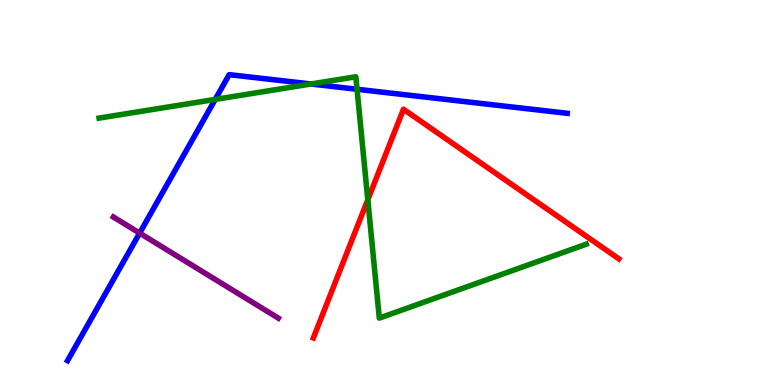[{'lines': ['blue', 'red'], 'intersections': []}, {'lines': ['green', 'red'], 'intersections': [{'x': 4.75, 'y': 4.81}]}, {'lines': ['purple', 'red'], 'intersections': []}, {'lines': ['blue', 'green'], 'intersections': [{'x': 2.78, 'y': 7.42}, {'x': 4.01, 'y': 7.82}, {'x': 4.61, 'y': 7.68}]}, {'lines': ['blue', 'purple'], 'intersections': [{'x': 1.8, 'y': 3.95}]}, {'lines': ['green', 'purple'], 'intersections': []}]